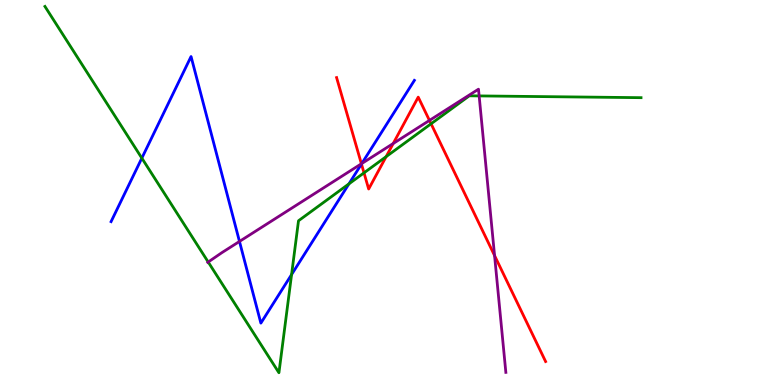[{'lines': ['blue', 'red'], 'intersections': [{'x': 4.66, 'y': 5.74}]}, {'lines': ['green', 'red'], 'intersections': [{'x': 4.7, 'y': 5.51}, {'x': 4.98, 'y': 5.93}, {'x': 5.56, 'y': 6.78}]}, {'lines': ['purple', 'red'], 'intersections': [{'x': 4.66, 'y': 5.75}, {'x': 5.07, 'y': 6.27}, {'x': 5.54, 'y': 6.87}, {'x': 6.38, 'y': 3.36}]}, {'lines': ['blue', 'green'], 'intersections': [{'x': 1.83, 'y': 5.89}, {'x': 3.76, 'y': 2.87}, {'x': 4.5, 'y': 5.22}]}, {'lines': ['blue', 'purple'], 'intersections': [{'x': 3.09, 'y': 3.73}, {'x': 4.67, 'y': 5.75}]}, {'lines': ['green', 'purple'], 'intersections': [{'x': 2.69, 'y': 3.19}, {'x': 6.18, 'y': 7.51}]}]